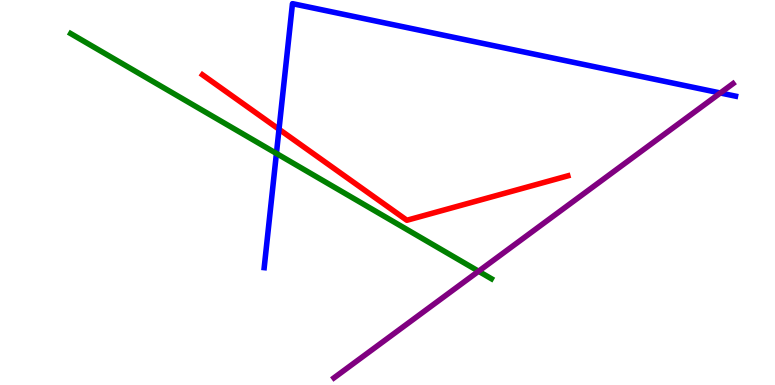[{'lines': ['blue', 'red'], 'intersections': [{'x': 3.6, 'y': 6.64}]}, {'lines': ['green', 'red'], 'intersections': []}, {'lines': ['purple', 'red'], 'intersections': []}, {'lines': ['blue', 'green'], 'intersections': [{'x': 3.57, 'y': 6.01}]}, {'lines': ['blue', 'purple'], 'intersections': [{'x': 9.29, 'y': 7.58}]}, {'lines': ['green', 'purple'], 'intersections': [{'x': 6.18, 'y': 2.95}]}]